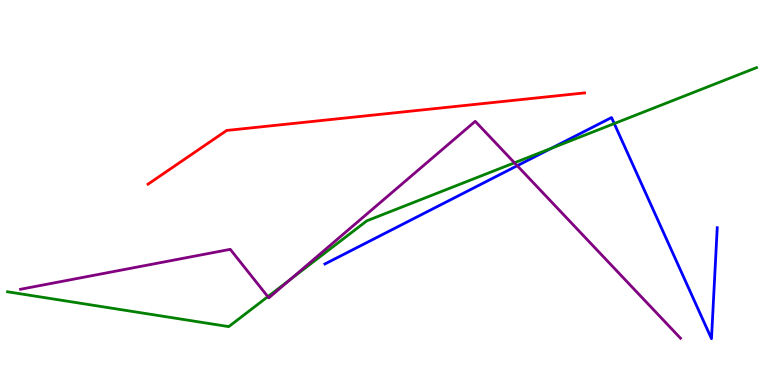[{'lines': ['blue', 'red'], 'intersections': []}, {'lines': ['green', 'red'], 'intersections': []}, {'lines': ['purple', 'red'], 'intersections': []}, {'lines': ['blue', 'green'], 'intersections': [{'x': 7.11, 'y': 6.15}, {'x': 7.93, 'y': 6.79}]}, {'lines': ['blue', 'purple'], 'intersections': [{'x': 6.67, 'y': 5.7}]}, {'lines': ['green', 'purple'], 'intersections': [{'x': 3.46, 'y': 2.29}, {'x': 3.75, 'y': 2.75}, {'x': 6.64, 'y': 5.77}]}]